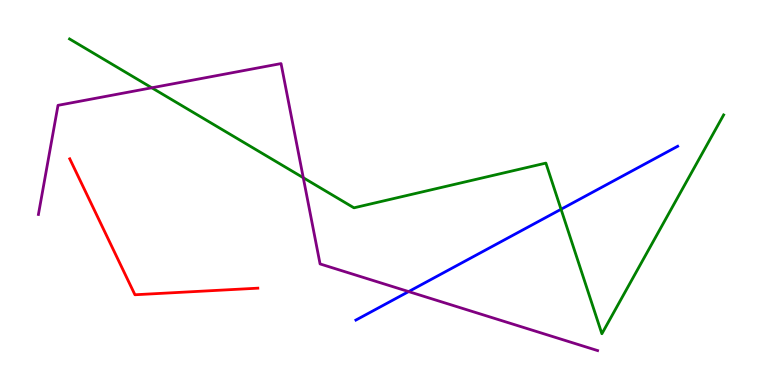[{'lines': ['blue', 'red'], 'intersections': []}, {'lines': ['green', 'red'], 'intersections': []}, {'lines': ['purple', 'red'], 'intersections': []}, {'lines': ['blue', 'green'], 'intersections': [{'x': 7.24, 'y': 4.56}]}, {'lines': ['blue', 'purple'], 'intersections': [{'x': 5.27, 'y': 2.43}]}, {'lines': ['green', 'purple'], 'intersections': [{'x': 1.96, 'y': 7.72}, {'x': 3.91, 'y': 5.38}]}]